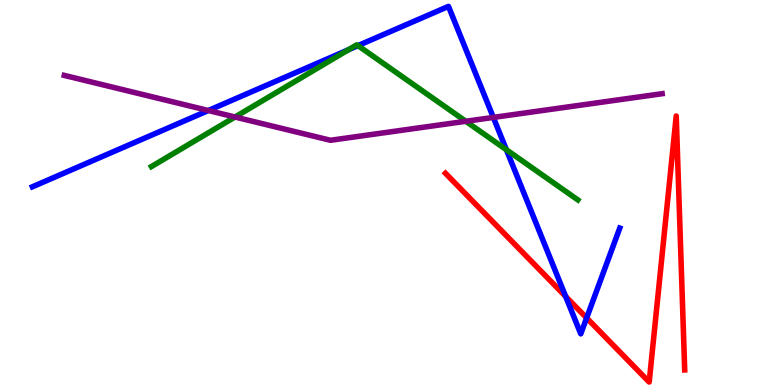[{'lines': ['blue', 'red'], 'intersections': [{'x': 7.3, 'y': 2.3}, {'x': 7.57, 'y': 1.74}]}, {'lines': ['green', 'red'], 'intersections': []}, {'lines': ['purple', 'red'], 'intersections': []}, {'lines': ['blue', 'green'], 'intersections': [{'x': 4.5, 'y': 8.71}, {'x': 4.62, 'y': 8.82}, {'x': 6.53, 'y': 6.11}]}, {'lines': ['blue', 'purple'], 'intersections': [{'x': 2.69, 'y': 7.13}, {'x': 6.37, 'y': 6.95}]}, {'lines': ['green', 'purple'], 'intersections': [{'x': 3.03, 'y': 6.96}, {'x': 6.01, 'y': 6.85}]}]